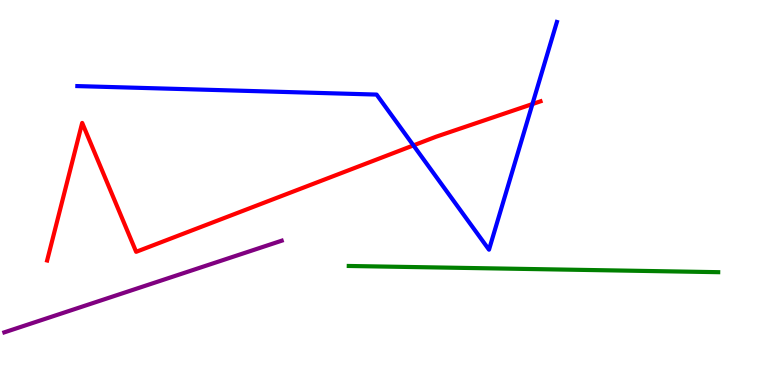[{'lines': ['blue', 'red'], 'intersections': [{'x': 5.33, 'y': 6.22}, {'x': 6.87, 'y': 7.3}]}, {'lines': ['green', 'red'], 'intersections': []}, {'lines': ['purple', 'red'], 'intersections': []}, {'lines': ['blue', 'green'], 'intersections': []}, {'lines': ['blue', 'purple'], 'intersections': []}, {'lines': ['green', 'purple'], 'intersections': []}]